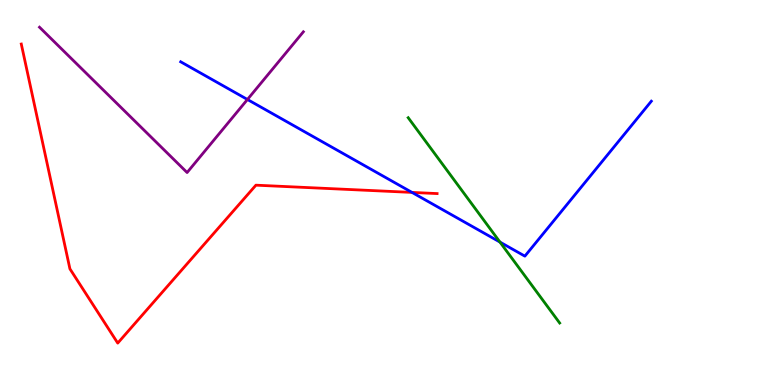[{'lines': ['blue', 'red'], 'intersections': [{'x': 5.32, 'y': 5.0}]}, {'lines': ['green', 'red'], 'intersections': []}, {'lines': ['purple', 'red'], 'intersections': []}, {'lines': ['blue', 'green'], 'intersections': [{'x': 6.45, 'y': 3.71}]}, {'lines': ['blue', 'purple'], 'intersections': [{'x': 3.19, 'y': 7.42}]}, {'lines': ['green', 'purple'], 'intersections': []}]